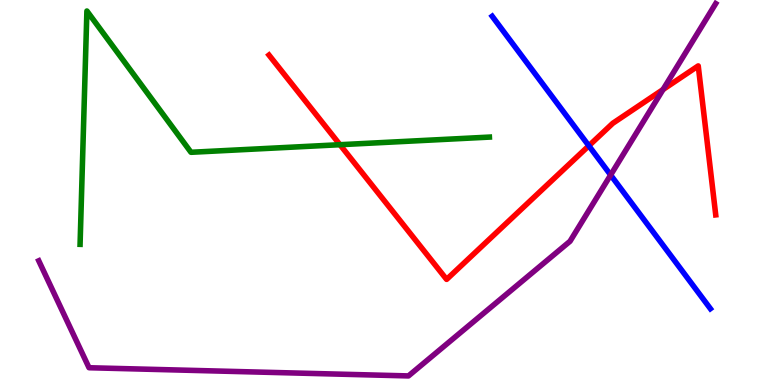[{'lines': ['blue', 'red'], 'intersections': [{'x': 7.6, 'y': 6.21}]}, {'lines': ['green', 'red'], 'intersections': [{'x': 4.39, 'y': 6.24}]}, {'lines': ['purple', 'red'], 'intersections': [{'x': 8.56, 'y': 7.67}]}, {'lines': ['blue', 'green'], 'intersections': []}, {'lines': ['blue', 'purple'], 'intersections': [{'x': 7.88, 'y': 5.45}]}, {'lines': ['green', 'purple'], 'intersections': []}]